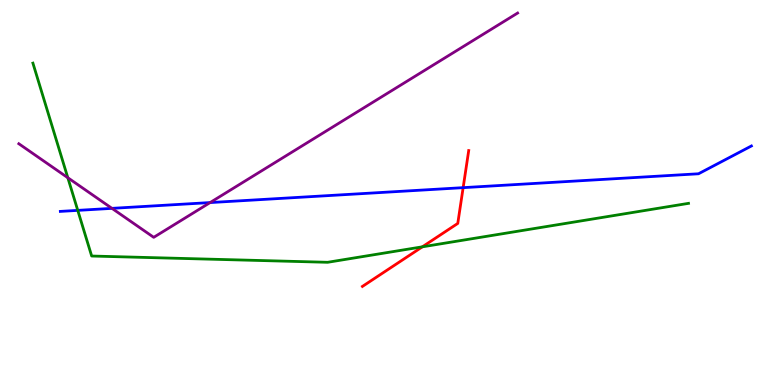[{'lines': ['blue', 'red'], 'intersections': [{'x': 5.98, 'y': 5.13}]}, {'lines': ['green', 'red'], 'intersections': [{'x': 5.45, 'y': 3.59}]}, {'lines': ['purple', 'red'], 'intersections': []}, {'lines': ['blue', 'green'], 'intersections': [{'x': 1.0, 'y': 4.54}]}, {'lines': ['blue', 'purple'], 'intersections': [{'x': 1.44, 'y': 4.59}, {'x': 2.71, 'y': 4.74}]}, {'lines': ['green', 'purple'], 'intersections': [{'x': 0.875, 'y': 5.38}]}]